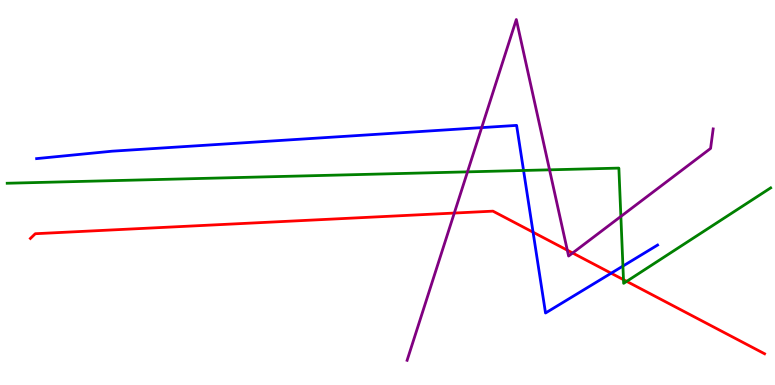[{'lines': ['blue', 'red'], 'intersections': [{'x': 6.88, 'y': 3.97}, {'x': 7.89, 'y': 2.9}]}, {'lines': ['green', 'red'], 'intersections': [{'x': 8.04, 'y': 2.74}, {'x': 8.09, 'y': 2.69}]}, {'lines': ['purple', 'red'], 'intersections': [{'x': 5.86, 'y': 4.47}, {'x': 7.32, 'y': 3.5}, {'x': 7.39, 'y': 3.43}]}, {'lines': ['blue', 'green'], 'intersections': [{'x': 6.76, 'y': 5.57}, {'x': 8.04, 'y': 3.09}]}, {'lines': ['blue', 'purple'], 'intersections': [{'x': 6.22, 'y': 6.69}]}, {'lines': ['green', 'purple'], 'intersections': [{'x': 6.03, 'y': 5.54}, {'x': 7.09, 'y': 5.59}, {'x': 8.01, 'y': 4.38}]}]